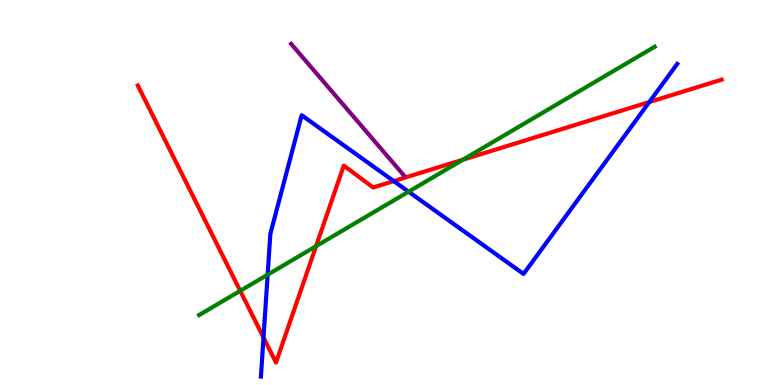[{'lines': ['blue', 'red'], 'intersections': [{'x': 3.4, 'y': 1.23}, {'x': 5.08, 'y': 5.3}, {'x': 8.38, 'y': 7.35}]}, {'lines': ['green', 'red'], 'intersections': [{'x': 3.1, 'y': 2.45}, {'x': 4.08, 'y': 3.61}, {'x': 5.97, 'y': 5.85}]}, {'lines': ['purple', 'red'], 'intersections': []}, {'lines': ['blue', 'green'], 'intersections': [{'x': 3.45, 'y': 2.87}, {'x': 5.27, 'y': 5.02}]}, {'lines': ['blue', 'purple'], 'intersections': []}, {'lines': ['green', 'purple'], 'intersections': []}]